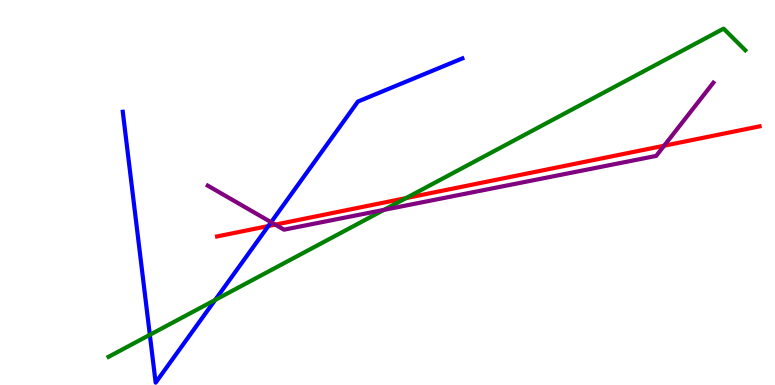[{'lines': ['blue', 'red'], 'intersections': [{'x': 3.46, 'y': 4.13}]}, {'lines': ['green', 'red'], 'intersections': [{'x': 5.24, 'y': 4.85}]}, {'lines': ['purple', 'red'], 'intersections': [{'x': 3.55, 'y': 4.17}, {'x': 8.57, 'y': 6.21}]}, {'lines': ['blue', 'green'], 'intersections': [{'x': 1.93, 'y': 1.3}, {'x': 2.78, 'y': 2.21}]}, {'lines': ['blue', 'purple'], 'intersections': [{'x': 3.5, 'y': 4.23}]}, {'lines': ['green', 'purple'], 'intersections': [{'x': 4.95, 'y': 4.55}]}]